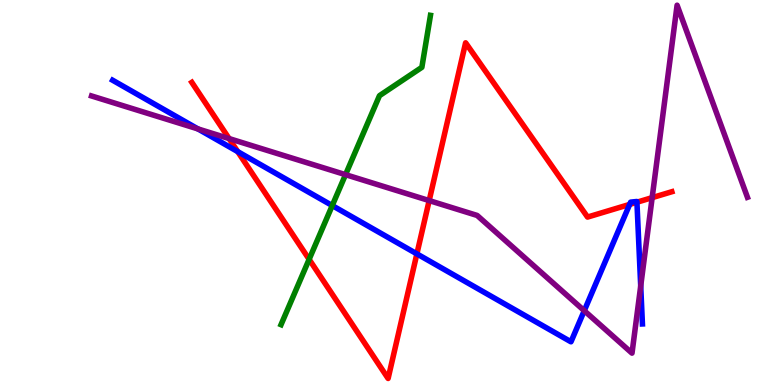[{'lines': ['blue', 'red'], 'intersections': [{'x': 3.07, 'y': 6.06}, {'x': 5.38, 'y': 3.41}, {'x': 8.12, 'y': 4.69}, {'x': 8.22, 'y': 4.75}]}, {'lines': ['green', 'red'], 'intersections': [{'x': 3.99, 'y': 3.26}]}, {'lines': ['purple', 'red'], 'intersections': [{'x': 2.96, 'y': 6.4}, {'x': 5.54, 'y': 4.79}, {'x': 8.41, 'y': 4.87}]}, {'lines': ['blue', 'green'], 'intersections': [{'x': 4.29, 'y': 4.66}]}, {'lines': ['blue', 'purple'], 'intersections': [{'x': 2.55, 'y': 6.65}, {'x': 7.54, 'y': 1.93}, {'x': 8.27, 'y': 2.57}]}, {'lines': ['green', 'purple'], 'intersections': [{'x': 4.46, 'y': 5.46}]}]